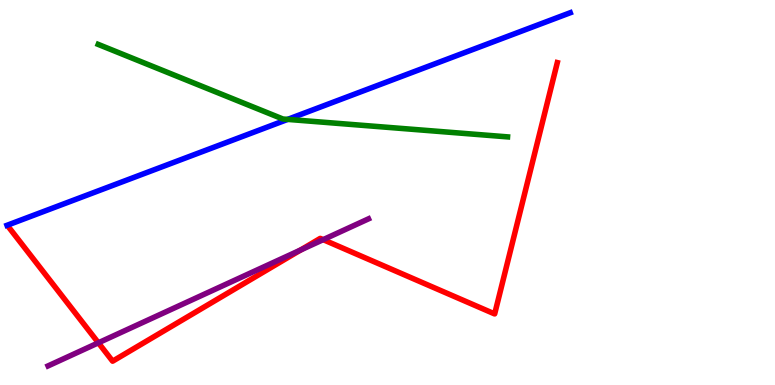[{'lines': ['blue', 'red'], 'intersections': []}, {'lines': ['green', 'red'], 'intersections': []}, {'lines': ['purple', 'red'], 'intersections': [{'x': 1.27, 'y': 1.1}, {'x': 3.88, 'y': 3.51}, {'x': 4.17, 'y': 3.78}]}, {'lines': ['blue', 'green'], 'intersections': [{'x': 3.71, 'y': 6.9}]}, {'lines': ['blue', 'purple'], 'intersections': []}, {'lines': ['green', 'purple'], 'intersections': []}]